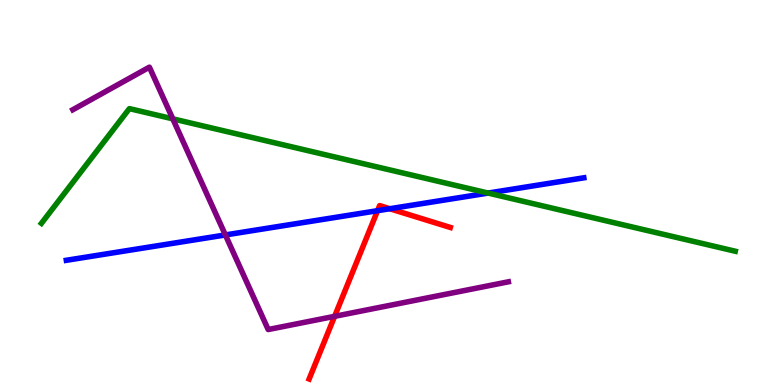[{'lines': ['blue', 'red'], 'intersections': [{'x': 4.87, 'y': 4.53}, {'x': 5.03, 'y': 4.58}]}, {'lines': ['green', 'red'], 'intersections': []}, {'lines': ['purple', 'red'], 'intersections': [{'x': 4.32, 'y': 1.78}]}, {'lines': ['blue', 'green'], 'intersections': [{'x': 6.3, 'y': 4.99}]}, {'lines': ['blue', 'purple'], 'intersections': [{'x': 2.91, 'y': 3.9}]}, {'lines': ['green', 'purple'], 'intersections': [{'x': 2.23, 'y': 6.91}]}]